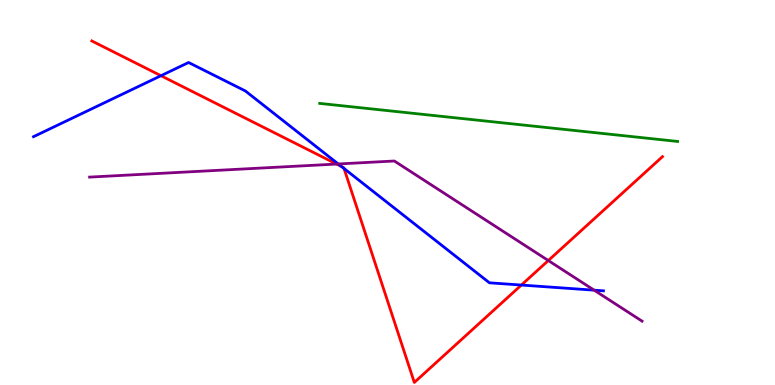[{'lines': ['blue', 'red'], 'intersections': [{'x': 2.08, 'y': 8.03}, {'x': 4.41, 'y': 5.67}, {'x': 4.44, 'y': 5.62}, {'x': 6.73, 'y': 2.6}]}, {'lines': ['green', 'red'], 'intersections': []}, {'lines': ['purple', 'red'], 'intersections': [{'x': 4.34, 'y': 5.74}, {'x': 7.07, 'y': 3.23}]}, {'lines': ['blue', 'green'], 'intersections': []}, {'lines': ['blue', 'purple'], 'intersections': [{'x': 4.36, 'y': 5.74}, {'x': 7.67, 'y': 2.46}]}, {'lines': ['green', 'purple'], 'intersections': []}]